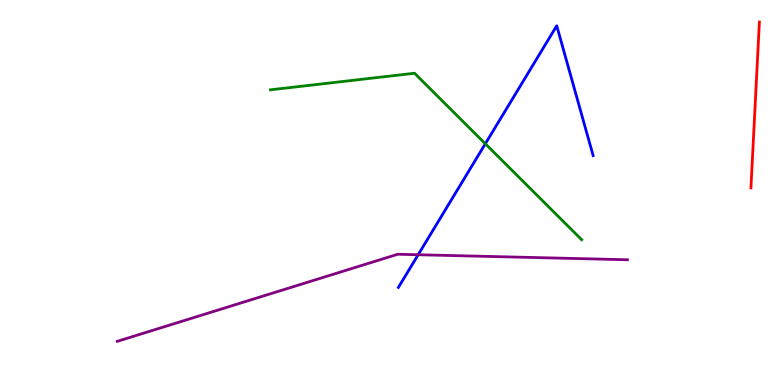[{'lines': ['blue', 'red'], 'intersections': []}, {'lines': ['green', 'red'], 'intersections': []}, {'lines': ['purple', 'red'], 'intersections': []}, {'lines': ['blue', 'green'], 'intersections': [{'x': 6.26, 'y': 6.27}]}, {'lines': ['blue', 'purple'], 'intersections': [{'x': 5.4, 'y': 3.38}]}, {'lines': ['green', 'purple'], 'intersections': []}]